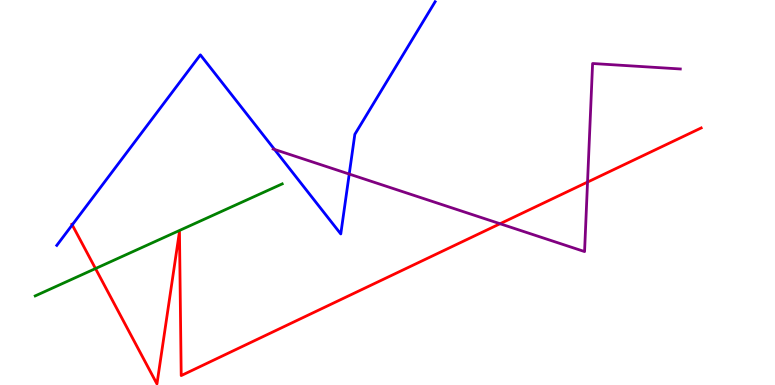[{'lines': ['blue', 'red'], 'intersections': [{'x': 0.932, 'y': 4.16}]}, {'lines': ['green', 'red'], 'intersections': [{'x': 1.23, 'y': 3.02}]}, {'lines': ['purple', 'red'], 'intersections': [{'x': 6.45, 'y': 4.19}, {'x': 7.58, 'y': 5.27}]}, {'lines': ['blue', 'green'], 'intersections': []}, {'lines': ['blue', 'purple'], 'intersections': [{'x': 3.54, 'y': 6.12}, {'x': 4.51, 'y': 5.48}]}, {'lines': ['green', 'purple'], 'intersections': []}]